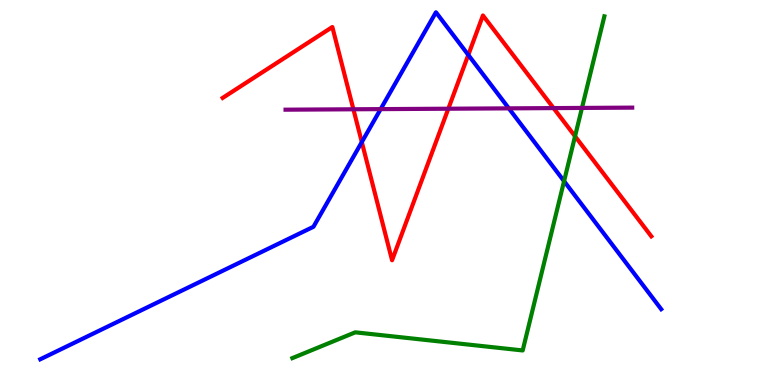[{'lines': ['blue', 'red'], 'intersections': [{'x': 4.67, 'y': 6.31}, {'x': 6.04, 'y': 8.57}]}, {'lines': ['green', 'red'], 'intersections': [{'x': 7.42, 'y': 6.46}]}, {'lines': ['purple', 'red'], 'intersections': [{'x': 4.56, 'y': 7.16}, {'x': 5.78, 'y': 7.18}, {'x': 7.14, 'y': 7.19}]}, {'lines': ['blue', 'green'], 'intersections': [{'x': 7.28, 'y': 5.29}]}, {'lines': ['blue', 'purple'], 'intersections': [{'x': 4.91, 'y': 7.17}, {'x': 6.57, 'y': 7.19}]}, {'lines': ['green', 'purple'], 'intersections': [{'x': 7.51, 'y': 7.2}]}]